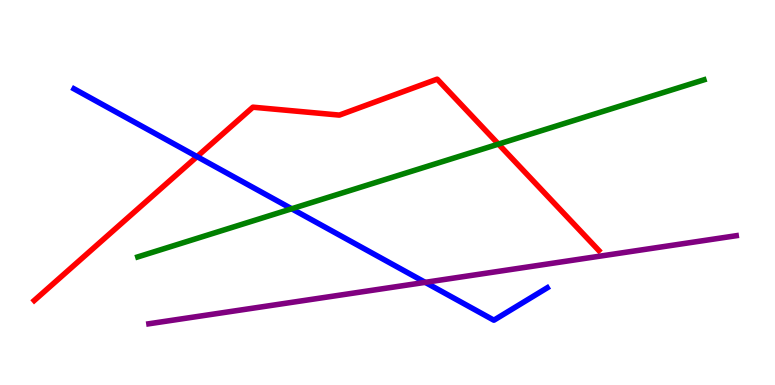[{'lines': ['blue', 'red'], 'intersections': [{'x': 2.54, 'y': 5.93}]}, {'lines': ['green', 'red'], 'intersections': [{'x': 6.43, 'y': 6.26}]}, {'lines': ['purple', 'red'], 'intersections': []}, {'lines': ['blue', 'green'], 'intersections': [{'x': 3.76, 'y': 4.58}]}, {'lines': ['blue', 'purple'], 'intersections': [{'x': 5.49, 'y': 2.67}]}, {'lines': ['green', 'purple'], 'intersections': []}]